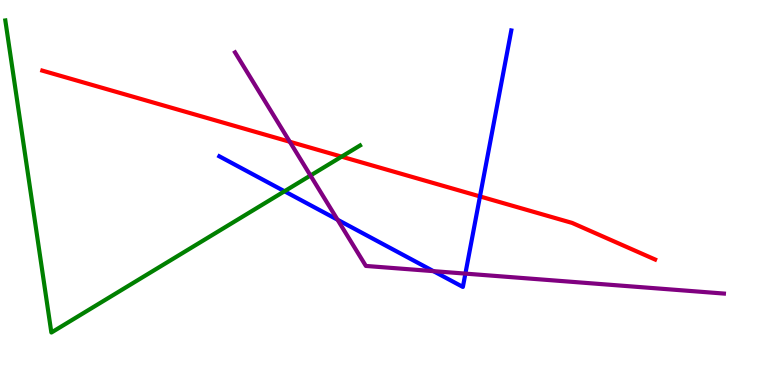[{'lines': ['blue', 'red'], 'intersections': [{'x': 6.19, 'y': 4.9}]}, {'lines': ['green', 'red'], 'intersections': [{'x': 4.41, 'y': 5.93}]}, {'lines': ['purple', 'red'], 'intersections': [{'x': 3.74, 'y': 6.32}]}, {'lines': ['blue', 'green'], 'intersections': [{'x': 3.67, 'y': 5.03}]}, {'lines': ['blue', 'purple'], 'intersections': [{'x': 4.36, 'y': 4.29}, {'x': 5.59, 'y': 2.96}, {'x': 6.01, 'y': 2.89}]}, {'lines': ['green', 'purple'], 'intersections': [{'x': 4.01, 'y': 5.44}]}]